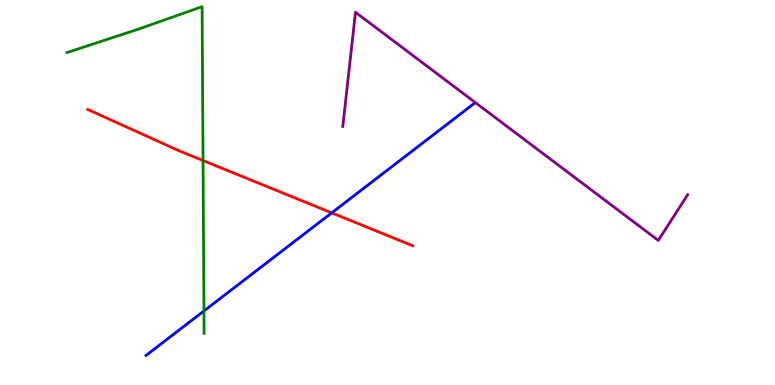[{'lines': ['blue', 'red'], 'intersections': [{'x': 4.28, 'y': 4.47}]}, {'lines': ['green', 'red'], 'intersections': [{'x': 2.62, 'y': 5.83}]}, {'lines': ['purple', 'red'], 'intersections': []}, {'lines': ['blue', 'green'], 'intersections': [{'x': 2.63, 'y': 1.92}]}, {'lines': ['blue', 'purple'], 'intersections': []}, {'lines': ['green', 'purple'], 'intersections': []}]